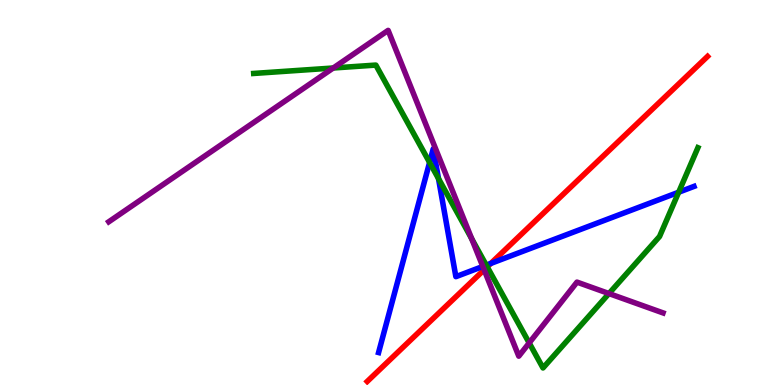[{'lines': ['blue', 'red'], 'intersections': [{'x': 6.33, 'y': 3.16}]}, {'lines': ['green', 'red'], 'intersections': [{'x': 6.29, 'y': 3.07}]}, {'lines': ['purple', 'red'], 'intersections': [{'x': 6.25, 'y': 2.99}]}, {'lines': ['blue', 'green'], 'intersections': [{'x': 5.54, 'y': 5.78}, {'x': 5.66, 'y': 5.36}, {'x': 6.27, 'y': 3.11}, {'x': 8.76, 'y': 5.01}]}, {'lines': ['blue', 'purple'], 'intersections': [{'x': 6.23, 'y': 3.08}]}, {'lines': ['green', 'purple'], 'intersections': [{'x': 4.3, 'y': 8.23}, {'x': 6.09, 'y': 3.8}, {'x': 6.83, 'y': 1.09}, {'x': 7.86, 'y': 2.38}]}]